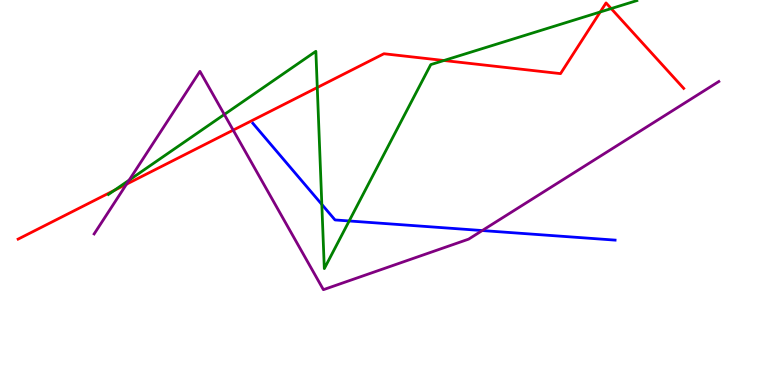[{'lines': ['blue', 'red'], 'intersections': []}, {'lines': ['green', 'red'], 'intersections': [{'x': 1.48, 'y': 5.06}, {'x': 4.09, 'y': 7.73}, {'x': 5.73, 'y': 8.43}, {'x': 7.74, 'y': 9.69}, {'x': 7.89, 'y': 9.78}]}, {'lines': ['purple', 'red'], 'intersections': [{'x': 1.63, 'y': 5.22}, {'x': 3.01, 'y': 6.62}]}, {'lines': ['blue', 'green'], 'intersections': [{'x': 4.15, 'y': 4.69}, {'x': 4.51, 'y': 4.26}]}, {'lines': ['blue', 'purple'], 'intersections': [{'x': 6.22, 'y': 4.01}]}, {'lines': ['green', 'purple'], 'intersections': [{'x': 1.67, 'y': 5.32}, {'x': 2.89, 'y': 7.03}]}]